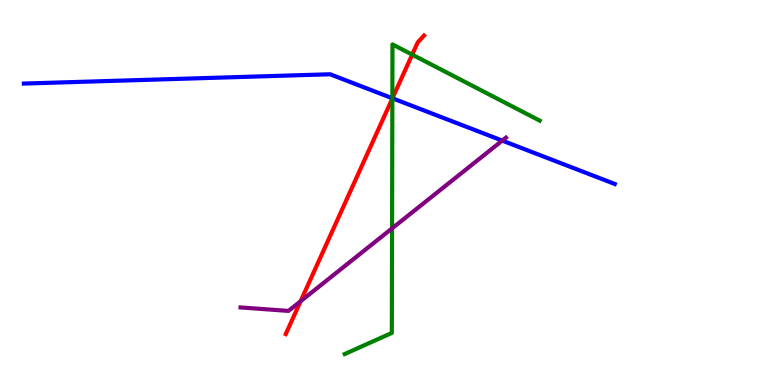[{'lines': ['blue', 'red'], 'intersections': [{'x': 5.06, 'y': 7.45}]}, {'lines': ['green', 'red'], 'intersections': [{'x': 5.06, 'y': 7.44}, {'x': 5.32, 'y': 8.58}]}, {'lines': ['purple', 'red'], 'intersections': [{'x': 3.88, 'y': 2.18}]}, {'lines': ['blue', 'green'], 'intersections': [{'x': 5.06, 'y': 7.45}]}, {'lines': ['blue', 'purple'], 'intersections': [{'x': 6.48, 'y': 6.35}]}, {'lines': ['green', 'purple'], 'intersections': [{'x': 5.06, 'y': 4.07}]}]